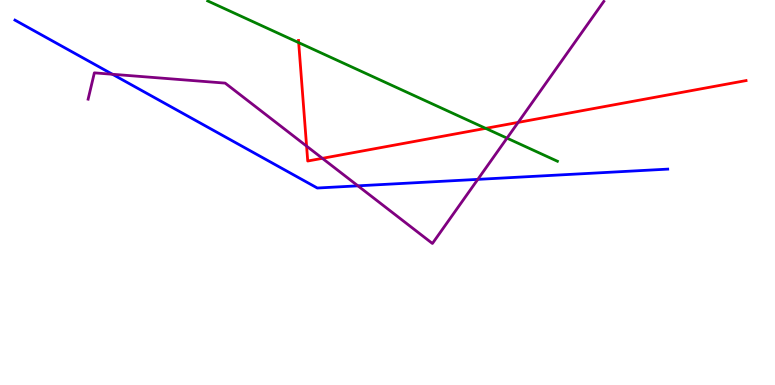[{'lines': ['blue', 'red'], 'intersections': []}, {'lines': ['green', 'red'], 'intersections': [{'x': 3.85, 'y': 8.89}, {'x': 6.27, 'y': 6.67}]}, {'lines': ['purple', 'red'], 'intersections': [{'x': 3.96, 'y': 6.2}, {'x': 4.16, 'y': 5.89}, {'x': 6.69, 'y': 6.82}]}, {'lines': ['blue', 'green'], 'intersections': []}, {'lines': ['blue', 'purple'], 'intersections': [{'x': 1.45, 'y': 8.07}, {'x': 4.62, 'y': 5.17}, {'x': 6.17, 'y': 5.34}]}, {'lines': ['green', 'purple'], 'intersections': [{'x': 6.54, 'y': 6.41}]}]